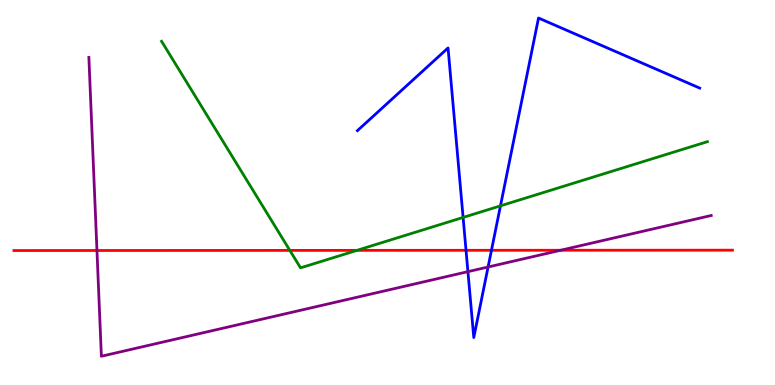[{'lines': ['blue', 'red'], 'intersections': [{'x': 6.01, 'y': 3.5}, {'x': 6.34, 'y': 3.5}]}, {'lines': ['green', 'red'], 'intersections': [{'x': 3.74, 'y': 3.5}, {'x': 4.61, 'y': 3.5}]}, {'lines': ['purple', 'red'], 'intersections': [{'x': 1.25, 'y': 3.49}, {'x': 7.23, 'y': 3.5}]}, {'lines': ['blue', 'green'], 'intersections': [{'x': 5.98, 'y': 4.35}, {'x': 6.46, 'y': 4.65}]}, {'lines': ['blue', 'purple'], 'intersections': [{'x': 6.04, 'y': 2.94}, {'x': 6.3, 'y': 3.06}]}, {'lines': ['green', 'purple'], 'intersections': []}]